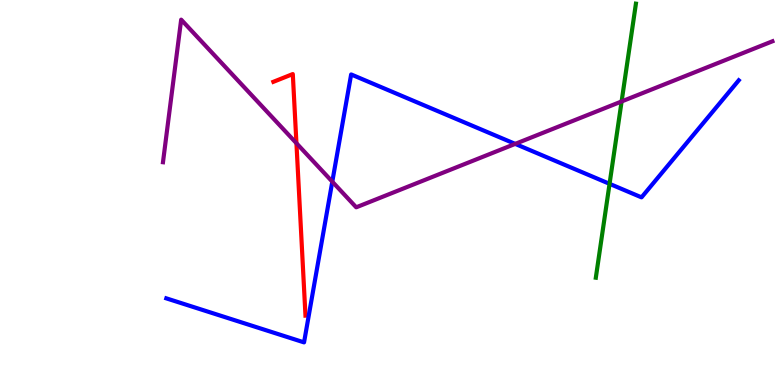[{'lines': ['blue', 'red'], 'intersections': []}, {'lines': ['green', 'red'], 'intersections': []}, {'lines': ['purple', 'red'], 'intersections': [{'x': 3.82, 'y': 6.28}]}, {'lines': ['blue', 'green'], 'intersections': [{'x': 7.87, 'y': 5.23}]}, {'lines': ['blue', 'purple'], 'intersections': [{'x': 4.29, 'y': 5.28}, {'x': 6.65, 'y': 6.26}]}, {'lines': ['green', 'purple'], 'intersections': [{'x': 8.02, 'y': 7.36}]}]